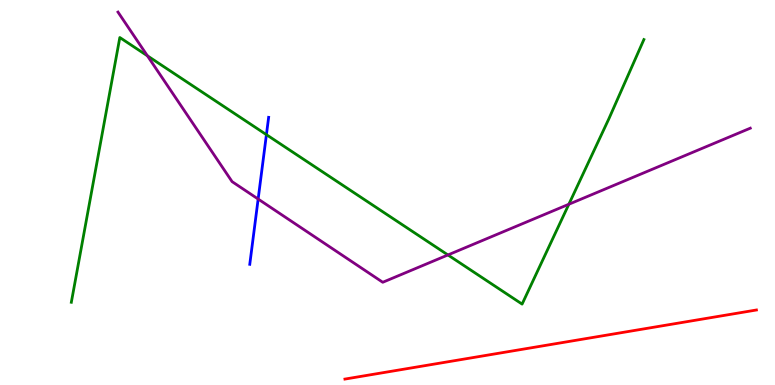[{'lines': ['blue', 'red'], 'intersections': []}, {'lines': ['green', 'red'], 'intersections': []}, {'lines': ['purple', 'red'], 'intersections': []}, {'lines': ['blue', 'green'], 'intersections': [{'x': 3.44, 'y': 6.5}]}, {'lines': ['blue', 'purple'], 'intersections': [{'x': 3.33, 'y': 4.83}]}, {'lines': ['green', 'purple'], 'intersections': [{'x': 1.9, 'y': 8.55}, {'x': 5.78, 'y': 3.38}, {'x': 7.34, 'y': 4.69}]}]